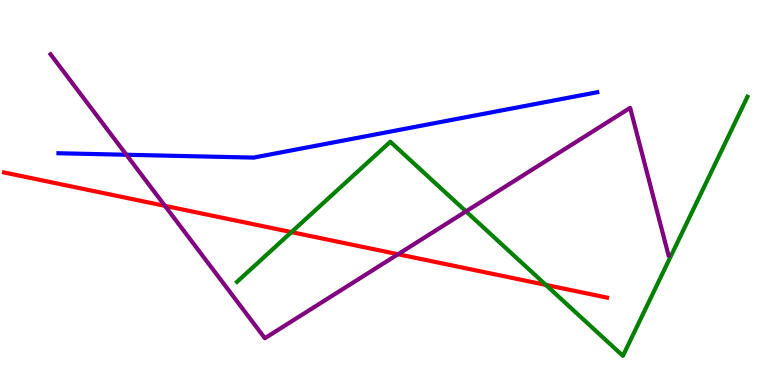[{'lines': ['blue', 'red'], 'intersections': []}, {'lines': ['green', 'red'], 'intersections': [{'x': 3.76, 'y': 3.97}, {'x': 7.04, 'y': 2.6}]}, {'lines': ['purple', 'red'], 'intersections': [{'x': 2.13, 'y': 4.65}, {'x': 5.14, 'y': 3.4}]}, {'lines': ['blue', 'green'], 'intersections': []}, {'lines': ['blue', 'purple'], 'intersections': [{'x': 1.63, 'y': 5.98}]}, {'lines': ['green', 'purple'], 'intersections': [{'x': 6.01, 'y': 4.51}]}]